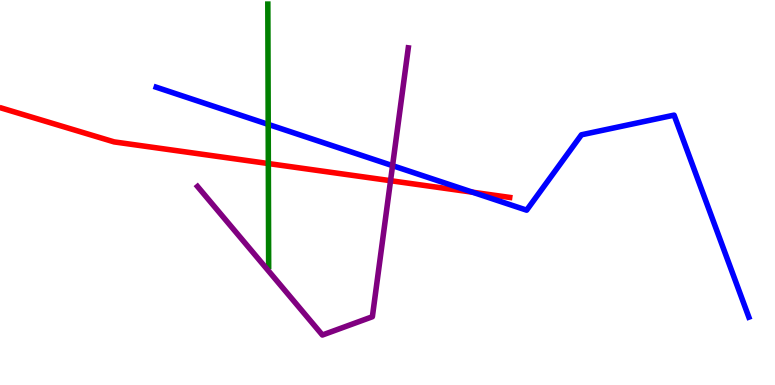[{'lines': ['blue', 'red'], 'intersections': [{'x': 6.1, 'y': 5.01}]}, {'lines': ['green', 'red'], 'intersections': [{'x': 3.46, 'y': 5.75}]}, {'lines': ['purple', 'red'], 'intersections': [{'x': 5.04, 'y': 5.31}]}, {'lines': ['blue', 'green'], 'intersections': [{'x': 3.46, 'y': 6.77}]}, {'lines': ['blue', 'purple'], 'intersections': [{'x': 5.07, 'y': 5.7}]}, {'lines': ['green', 'purple'], 'intersections': []}]